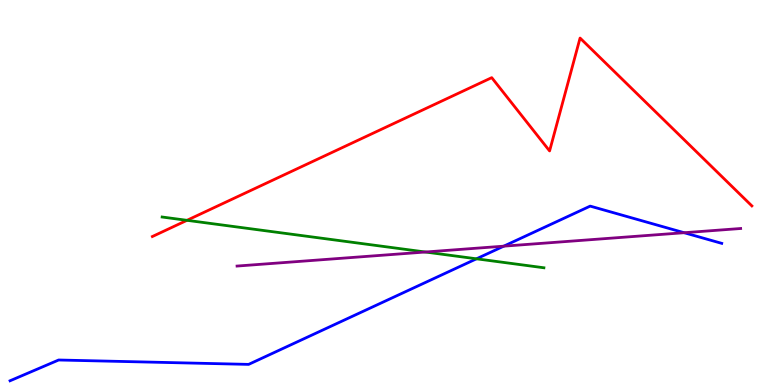[{'lines': ['blue', 'red'], 'intersections': []}, {'lines': ['green', 'red'], 'intersections': [{'x': 2.41, 'y': 4.28}]}, {'lines': ['purple', 'red'], 'intersections': []}, {'lines': ['blue', 'green'], 'intersections': [{'x': 6.15, 'y': 3.28}]}, {'lines': ['blue', 'purple'], 'intersections': [{'x': 6.5, 'y': 3.61}, {'x': 8.83, 'y': 3.96}]}, {'lines': ['green', 'purple'], 'intersections': [{'x': 5.49, 'y': 3.45}]}]